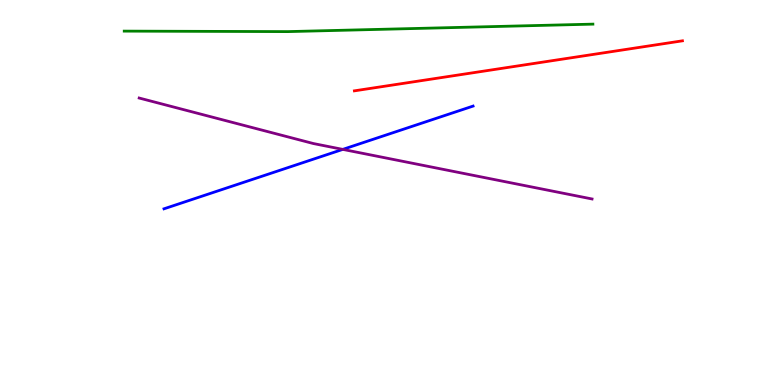[{'lines': ['blue', 'red'], 'intersections': []}, {'lines': ['green', 'red'], 'intersections': []}, {'lines': ['purple', 'red'], 'intersections': []}, {'lines': ['blue', 'green'], 'intersections': []}, {'lines': ['blue', 'purple'], 'intersections': [{'x': 4.42, 'y': 6.12}]}, {'lines': ['green', 'purple'], 'intersections': []}]